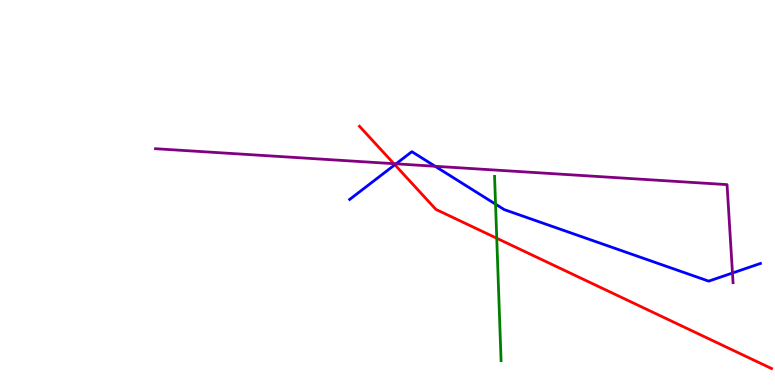[{'lines': ['blue', 'red'], 'intersections': [{'x': 5.09, 'y': 5.72}]}, {'lines': ['green', 'red'], 'intersections': [{'x': 6.41, 'y': 3.81}]}, {'lines': ['purple', 'red'], 'intersections': [{'x': 5.08, 'y': 5.75}]}, {'lines': ['blue', 'green'], 'intersections': [{'x': 6.39, 'y': 4.7}]}, {'lines': ['blue', 'purple'], 'intersections': [{'x': 5.11, 'y': 5.74}, {'x': 5.61, 'y': 5.68}, {'x': 9.45, 'y': 2.91}]}, {'lines': ['green', 'purple'], 'intersections': []}]